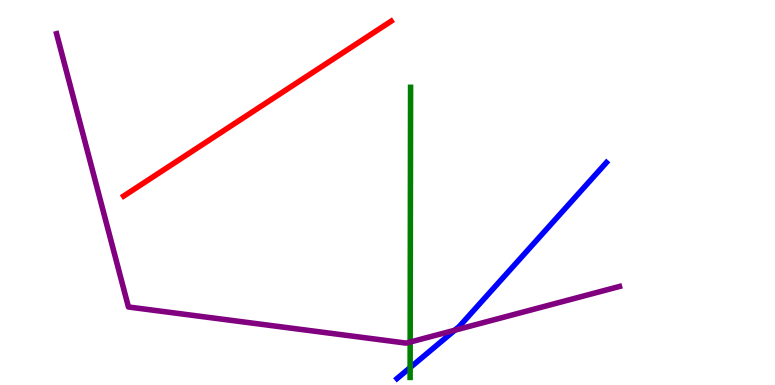[{'lines': ['blue', 'red'], 'intersections': []}, {'lines': ['green', 'red'], 'intersections': []}, {'lines': ['purple', 'red'], 'intersections': []}, {'lines': ['blue', 'green'], 'intersections': [{'x': 5.29, 'y': 0.452}]}, {'lines': ['blue', 'purple'], 'intersections': [{'x': 5.87, 'y': 1.42}]}, {'lines': ['green', 'purple'], 'intersections': [{'x': 5.29, 'y': 1.12}]}]